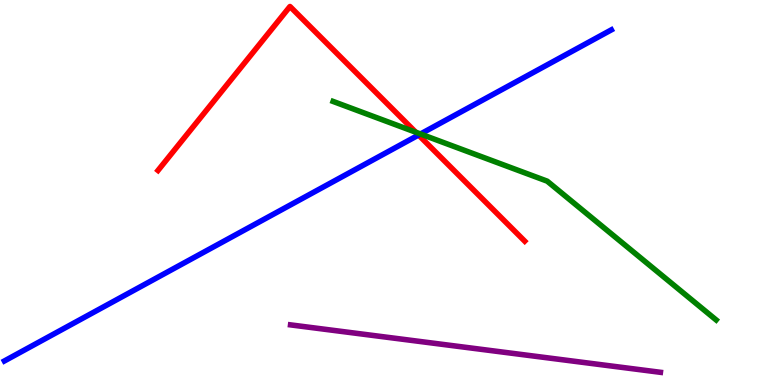[{'lines': ['blue', 'red'], 'intersections': [{'x': 5.4, 'y': 6.49}]}, {'lines': ['green', 'red'], 'intersections': [{'x': 5.36, 'y': 6.57}]}, {'lines': ['purple', 'red'], 'intersections': []}, {'lines': ['blue', 'green'], 'intersections': [{'x': 5.43, 'y': 6.52}]}, {'lines': ['blue', 'purple'], 'intersections': []}, {'lines': ['green', 'purple'], 'intersections': []}]